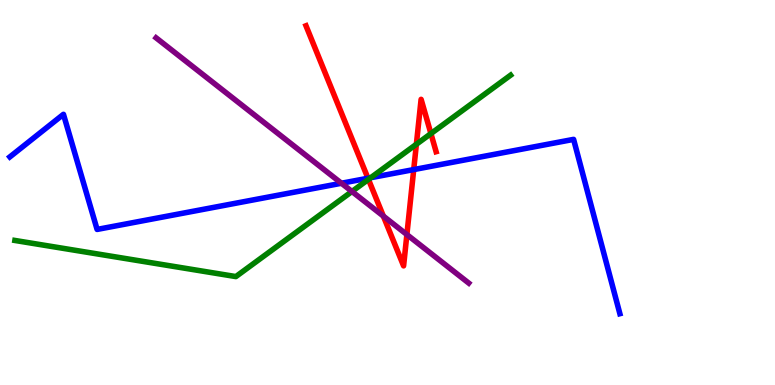[{'lines': ['blue', 'red'], 'intersections': [{'x': 4.75, 'y': 5.37}, {'x': 5.34, 'y': 5.6}]}, {'lines': ['green', 'red'], 'intersections': [{'x': 4.75, 'y': 5.34}, {'x': 5.37, 'y': 6.25}, {'x': 5.56, 'y': 6.53}]}, {'lines': ['purple', 'red'], 'intersections': [{'x': 4.95, 'y': 4.39}, {'x': 5.25, 'y': 3.91}]}, {'lines': ['blue', 'green'], 'intersections': [{'x': 4.78, 'y': 5.38}]}, {'lines': ['blue', 'purple'], 'intersections': [{'x': 4.41, 'y': 5.24}]}, {'lines': ['green', 'purple'], 'intersections': [{'x': 4.54, 'y': 5.03}]}]